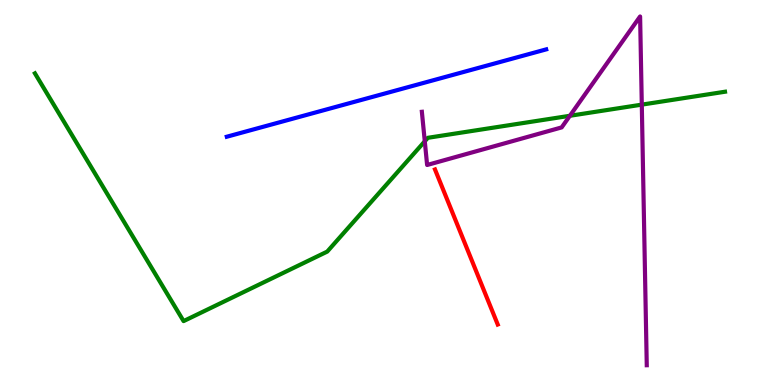[{'lines': ['blue', 'red'], 'intersections': []}, {'lines': ['green', 'red'], 'intersections': []}, {'lines': ['purple', 'red'], 'intersections': []}, {'lines': ['blue', 'green'], 'intersections': []}, {'lines': ['blue', 'purple'], 'intersections': []}, {'lines': ['green', 'purple'], 'intersections': [{'x': 5.48, 'y': 6.33}, {'x': 7.35, 'y': 6.99}, {'x': 8.28, 'y': 7.28}]}]